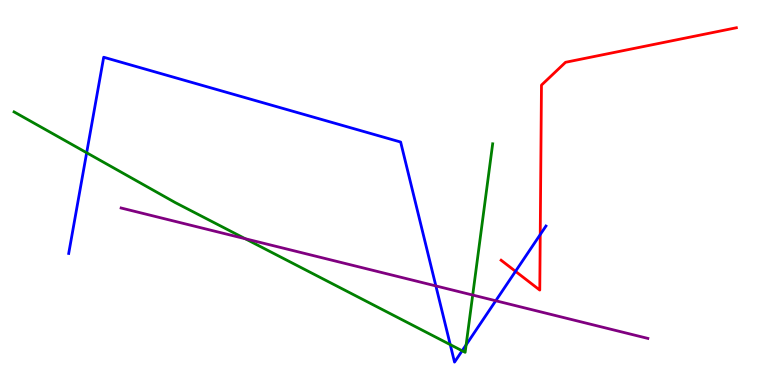[{'lines': ['blue', 'red'], 'intersections': [{'x': 6.65, 'y': 2.95}, {'x': 6.97, 'y': 3.91}]}, {'lines': ['green', 'red'], 'intersections': []}, {'lines': ['purple', 'red'], 'intersections': []}, {'lines': ['blue', 'green'], 'intersections': [{'x': 1.12, 'y': 6.03}, {'x': 5.81, 'y': 1.05}, {'x': 5.96, 'y': 0.889}, {'x': 6.01, 'y': 1.04}]}, {'lines': ['blue', 'purple'], 'intersections': [{'x': 5.62, 'y': 2.57}, {'x': 6.4, 'y': 2.19}]}, {'lines': ['green', 'purple'], 'intersections': [{'x': 3.16, 'y': 3.8}, {'x': 6.1, 'y': 2.34}]}]